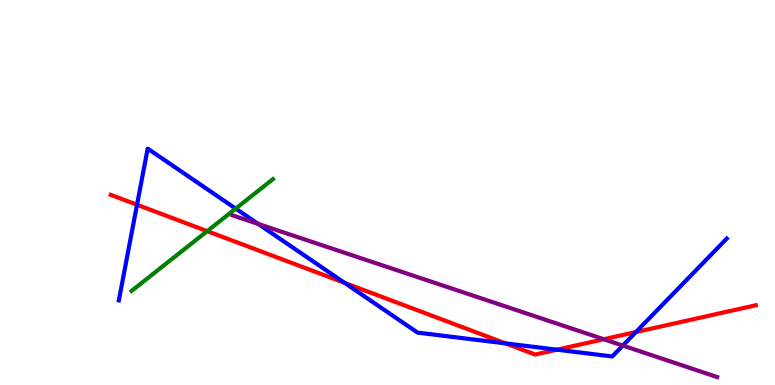[{'lines': ['blue', 'red'], 'intersections': [{'x': 1.77, 'y': 4.68}, {'x': 4.45, 'y': 2.65}, {'x': 6.52, 'y': 1.08}, {'x': 7.19, 'y': 0.917}, {'x': 8.21, 'y': 1.38}]}, {'lines': ['green', 'red'], 'intersections': [{'x': 2.67, 'y': 4.0}]}, {'lines': ['purple', 'red'], 'intersections': [{'x': 7.79, 'y': 1.19}]}, {'lines': ['blue', 'green'], 'intersections': [{'x': 3.04, 'y': 4.58}]}, {'lines': ['blue', 'purple'], 'intersections': [{'x': 3.33, 'y': 4.18}, {'x': 8.04, 'y': 1.02}]}, {'lines': ['green', 'purple'], 'intersections': []}]